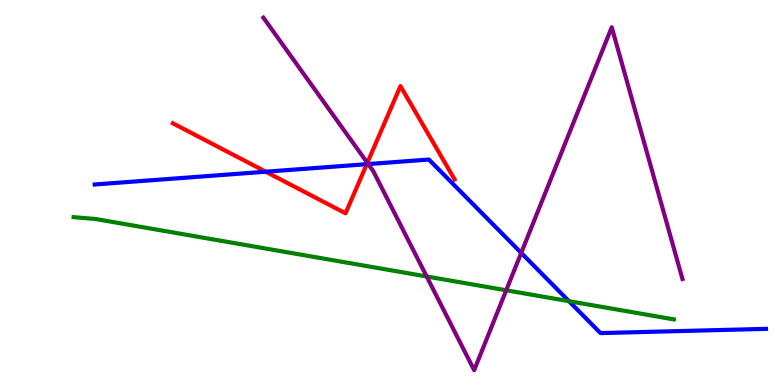[{'lines': ['blue', 'red'], 'intersections': [{'x': 3.43, 'y': 5.54}, {'x': 4.73, 'y': 5.74}]}, {'lines': ['green', 'red'], 'intersections': []}, {'lines': ['purple', 'red'], 'intersections': [{'x': 4.74, 'y': 5.77}]}, {'lines': ['blue', 'green'], 'intersections': [{'x': 7.34, 'y': 2.18}]}, {'lines': ['blue', 'purple'], 'intersections': [{'x': 4.75, 'y': 5.74}, {'x': 6.73, 'y': 3.43}]}, {'lines': ['green', 'purple'], 'intersections': [{'x': 5.51, 'y': 2.82}, {'x': 6.53, 'y': 2.46}]}]